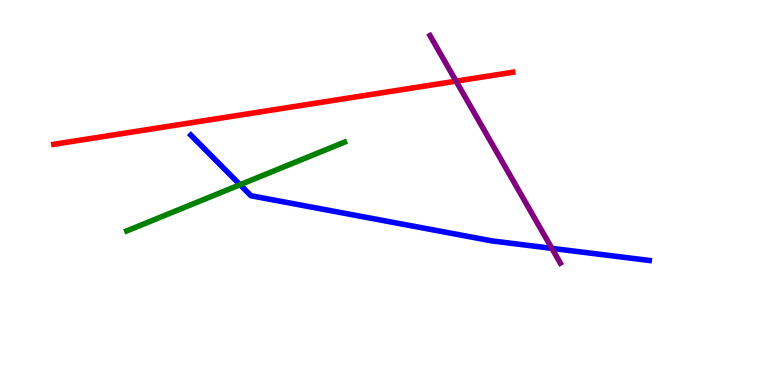[{'lines': ['blue', 'red'], 'intersections': []}, {'lines': ['green', 'red'], 'intersections': []}, {'lines': ['purple', 'red'], 'intersections': [{'x': 5.89, 'y': 7.89}]}, {'lines': ['blue', 'green'], 'intersections': [{'x': 3.1, 'y': 5.2}]}, {'lines': ['blue', 'purple'], 'intersections': [{'x': 7.12, 'y': 3.55}]}, {'lines': ['green', 'purple'], 'intersections': []}]